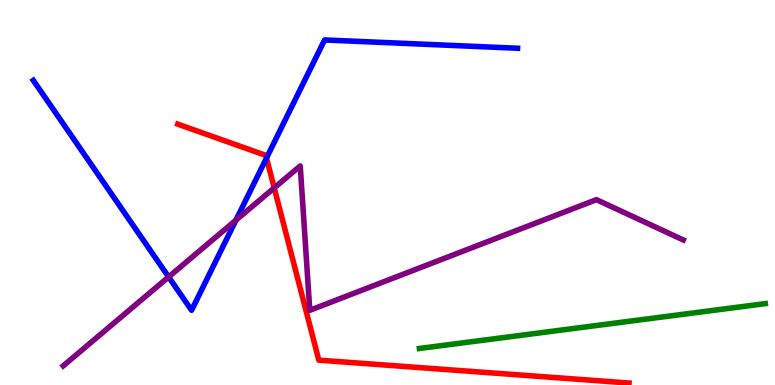[{'lines': ['blue', 'red'], 'intersections': [{'x': 3.44, 'y': 5.89}]}, {'lines': ['green', 'red'], 'intersections': []}, {'lines': ['purple', 'red'], 'intersections': [{'x': 3.54, 'y': 5.12}]}, {'lines': ['blue', 'green'], 'intersections': []}, {'lines': ['blue', 'purple'], 'intersections': [{'x': 2.18, 'y': 2.81}, {'x': 3.04, 'y': 4.28}]}, {'lines': ['green', 'purple'], 'intersections': []}]